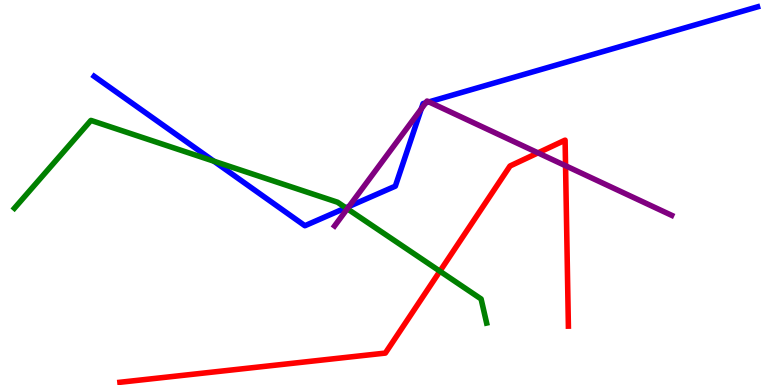[{'lines': ['blue', 'red'], 'intersections': []}, {'lines': ['green', 'red'], 'intersections': [{'x': 5.68, 'y': 2.96}]}, {'lines': ['purple', 'red'], 'intersections': [{'x': 6.94, 'y': 6.03}, {'x': 7.3, 'y': 5.7}]}, {'lines': ['blue', 'green'], 'intersections': [{'x': 2.76, 'y': 5.81}, {'x': 4.46, 'y': 4.6}]}, {'lines': ['blue', 'purple'], 'intersections': [{'x': 4.5, 'y': 4.64}, {'x': 5.44, 'y': 7.17}, {'x': 5.49, 'y': 7.33}, {'x': 5.53, 'y': 7.35}]}, {'lines': ['green', 'purple'], 'intersections': [{'x': 4.48, 'y': 4.58}]}]